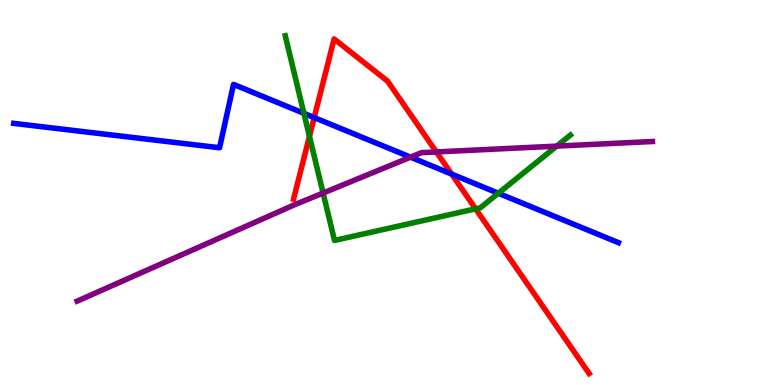[{'lines': ['blue', 'red'], 'intersections': [{'x': 4.05, 'y': 6.95}, {'x': 5.83, 'y': 5.48}]}, {'lines': ['green', 'red'], 'intersections': [{'x': 3.99, 'y': 6.46}, {'x': 6.14, 'y': 4.58}]}, {'lines': ['purple', 'red'], 'intersections': [{'x': 5.63, 'y': 6.05}]}, {'lines': ['blue', 'green'], 'intersections': [{'x': 3.92, 'y': 7.06}, {'x': 6.43, 'y': 4.98}]}, {'lines': ['blue', 'purple'], 'intersections': [{'x': 5.3, 'y': 5.92}]}, {'lines': ['green', 'purple'], 'intersections': [{'x': 4.17, 'y': 4.99}, {'x': 7.18, 'y': 6.2}]}]